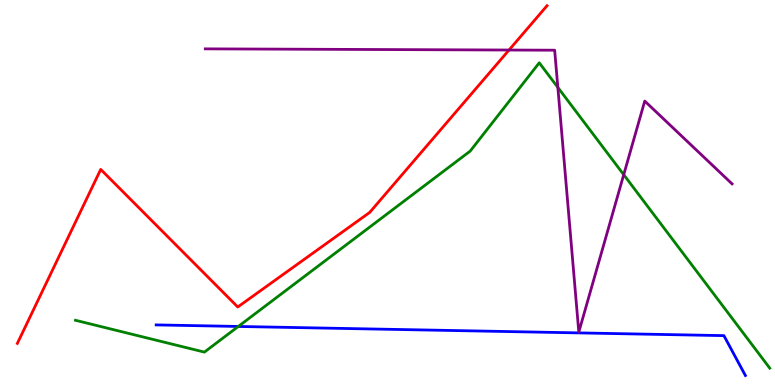[{'lines': ['blue', 'red'], 'intersections': []}, {'lines': ['green', 'red'], 'intersections': []}, {'lines': ['purple', 'red'], 'intersections': [{'x': 6.57, 'y': 8.7}]}, {'lines': ['blue', 'green'], 'intersections': [{'x': 3.07, 'y': 1.52}]}, {'lines': ['blue', 'purple'], 'intersections': []}, {'lines': ['green', 'purple'], 'intersections': [{'x': 7.2, 'y': 7.73}, {'x': 8.05, 'y': 5.46}]}]